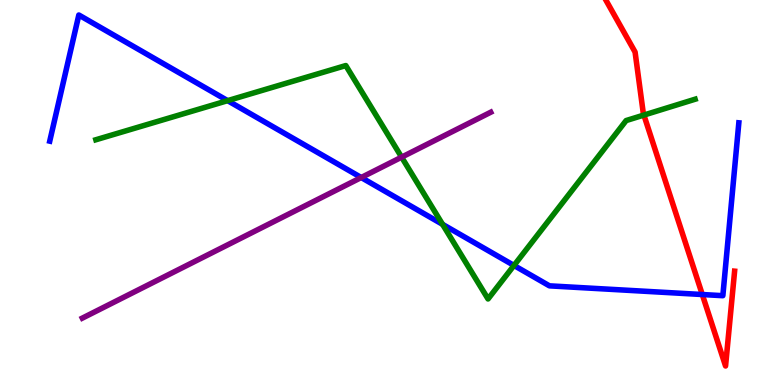[{'lines': ['blue', 'red'], 'intersections': [{'x': 9.06, 'y': 2.35}]}, {'lines': ['green', 'red'], 'intersections': [{'x': 8.31, 'y': 7.01}]}, {'lines': ['purple', 'red'], 'intersections': []}, {'lines': ['blue', 'green'], 'intersections': [{'x': 2.94, 'y': 7.39}, {'x': 5.71, 'y': 4.17}, {'x': 6.63, 'y': 3.11}]}, {'lines': ['blue', 'purple'], 'intersections': [{'x': 4.66, 'y': 5.39}]}, {'lines': ['green', 'purple'], 'intersections': [{'x': 5.18, 'y': 5.92}]}]